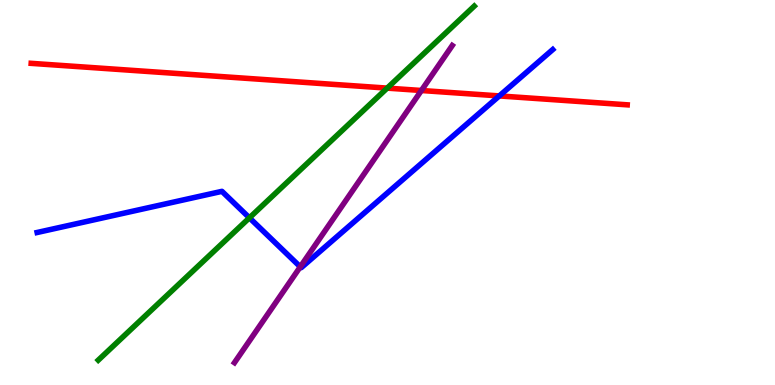[{'lines': ['blue', 'red'], 'intersections': [{'x': 6.44, 'y': 7.51}]}, {'lines': ['green', 'red'], 'intersections': [{'x': 5.0, 'y': 7.71}]}, {'lines': ['purple', 'red'], 'intersections': [{'x': 5.44, 'y': 7.65}]}, {'lines': ['blue', 'green'], 'intersections': [{'x': 3.22, 'y': 4.34}]}, {'lines': ['blue', 'purple'], 'intersections': [{'x': 3.87, 'y': 3.07}]}, {'lines': ['green', 'purple'], 'intersections': []}]